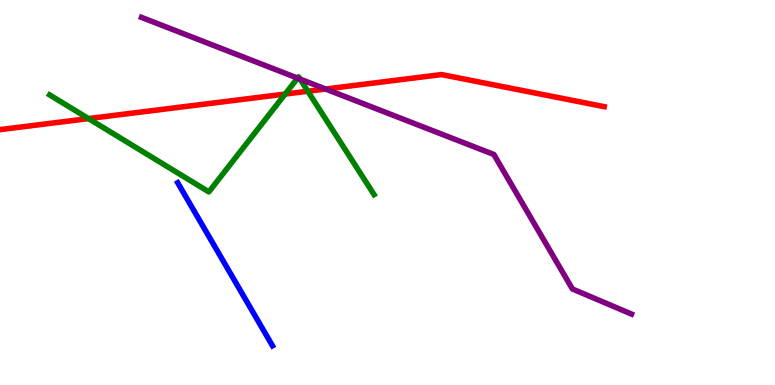[{'lines': ['blue', 'red'], 'intersections': []}, {'lines': ['green', 'red'], 'intersections': [{'x': 1.14, 'y': 6.92}, {'x': 3.68, 'y': 7.56}, {'x': 3.97, 'y': 7.63}]}, {'lines': ['purple', 'red'], 'intersections': [{'x': 4.2, 'y': 7.69}]}, {'lines': ['blue', 'green'], 'intersections': []}, {'lines': ['blue', 'purple'], 'intersections': []}, {'lines': ['green', 'purple'], 'intersections': [{'x': 3.84, 'y': 7.97}, {'x': 3.87, 'y': 7.95}]}]